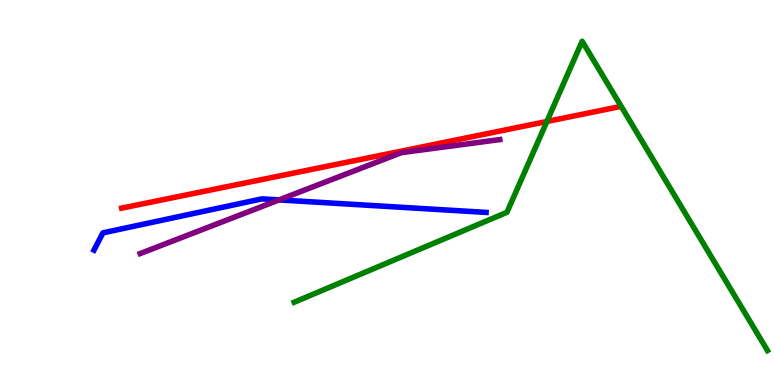[{'lines': ['blue', 'red'], 'intersections': []}, {'lines': ['green', 'red'], 'intersections': [{'x': 7.06, 'y': 6.84}]}, {'lines': ['purple', 'red'], 'intersections': []}, {'lines': ['blue', 'green'], 'intersections': []}, {'lines': ['blue', 'purple'], 'intersections': [{'x': 3.6, 'y': 4.81}]}, {'lines': ['green', 'purple'], 'intersections': []}]